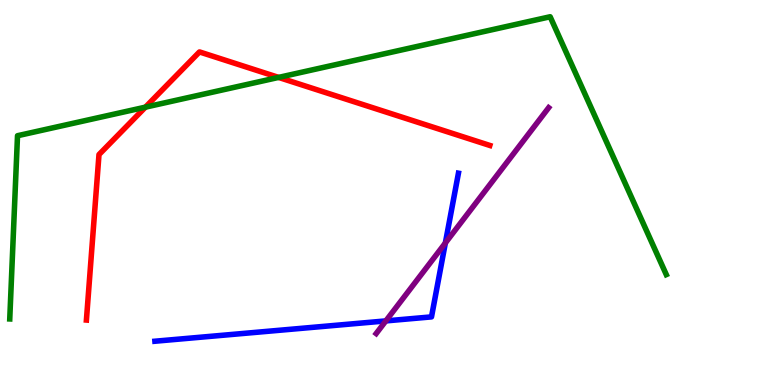[{'lines': ['blue', 'red'], 'intersections': []}, {'lines': ['green', 'red'], 'intersections': [{'x': 1.88, 'y': 7.22}, {'x': 3.59, 'y': 7.99}]}, {'lines': ['purple', 'red'], 'intersections': []}, {'lines': ['blue', 'green'], 'intersections': []}, {'lines': ['blue', 'purple'], 'intersections': [{'x': 4.98, 'y': 1.66}, {'x': 5.75, 'y': 3.69}]}, {'lines': ['green', 'purple'], 'intersections': []}]